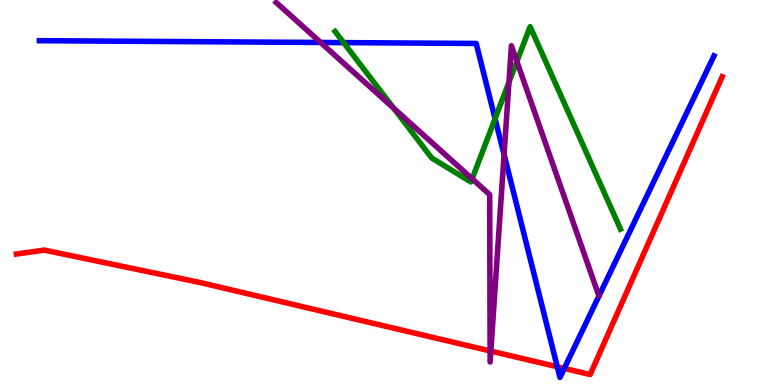[{'lines': ['blue', 'red'], 'intersections': [{'x': 7.19, 'y': 0.474}, {'x': 7.28, 'y': 0.431}]}, {'lines': ['green', 'red'], 'intersections': []}, {'lines': ['purple', 'red'], 'intersections': [{'x': 6.32, 'y': 0.885}, {'x': 6.33, 'y': 0.881}]}, {'lines': ['blue', 'green'], 'intersections': [{'x': 4.43, 'y': 8.89}, {'x': 6.39, 'y': 6.92}]}, {'lines': ['blue', 'purple'], 'intersections': [{'x': 4.14, 'y': 8.9}, {'x': 6.5, 'y': 5.98}]}, {'lines': ['green', 'purple'], 'intersections': [{'x': 5.08, 'y': 7.19}, {'x': 6.09, 'y': 5.36}, {'x': 6.57, 'y': 7.86}, {'x': 6.67, 'y': 8.4}]}]